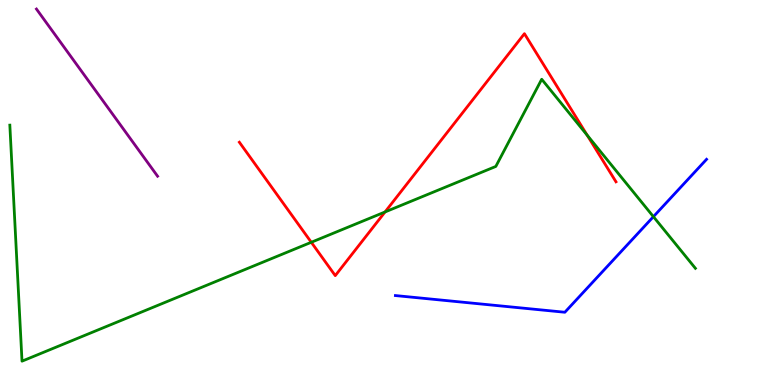[{'lines': ['blue', 'red'], 'intersections': []}, {'lines': ['green', 'red'], 'intersections': [{'x': 4.02, 'y': 3.71}, {'x': 4.97, 'y': 4.49}, {'x': 7.58, 'y': 6.49}]}, {'lines': ['purple', 'red'], 'intersections': []}, {'lines': ['blue', 'green'], 'intersections': [{'x': 8.43, 'y': 4.37}]}, {'lines': ['blue', 'purple'], 'intersections': []}, {'lines': ['green', 'purple'], 'intersections': []}]